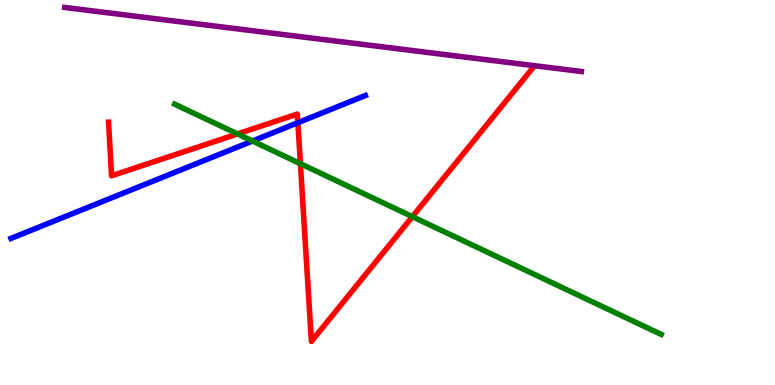[{'lines': ['blue', 'red'], 'intersections': [{'x': 3.84, 'y': 6.81}]}, {'lines': ['green', 'red'], 'intersections': [{'x': 3.06, 'y': 6.52}, {'x': 3.88, 'y': 5.75}, {'x': 5.32, 'y': 4.37}]}, {'lines': ['purple', 'red'], 'intersections': []}, {'lines': ['blue', 'green'], 'intersections': [{'x': 3.26, 'y': 6.34}]}, {'lines': ['blue', 'purple'], 'intersections': []}, {'lines': ['green', 'purple'], 'intersections': []}]